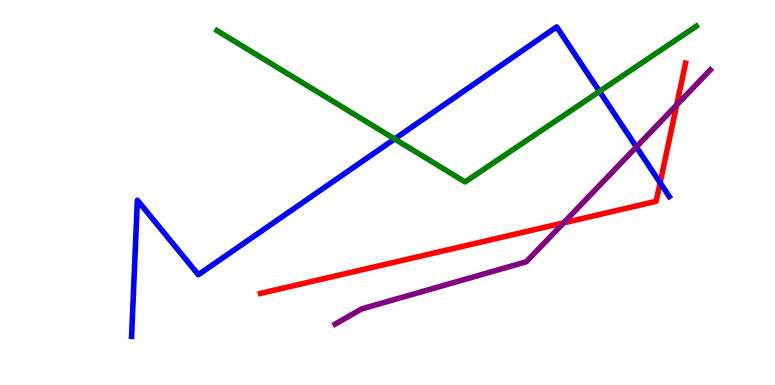[{'lines': ['blue', 'red'], 'intersections': [{'x': 8.52, 'y': 5.25}]}, {'lines': ['green', 'red'], 'intersections': []}, {'lines': ['purple', 'red'], 'intersections': [{'x': 7.27, 'y': 4.21}, {'x': 8.73, 'y': 7.27}]}, {'lines': ['blue', 'green'], 'intersections': [{'x': 5.09, 'y': 6.39}, {'x': 7.74, 'y': 7.63}]}, {'lines': ['blue', 'purple'], 'intersections': [{'x': 8.21, 'y': 6.18}]}, {'lines': ['green', 'purple'], 'intersections': []}]